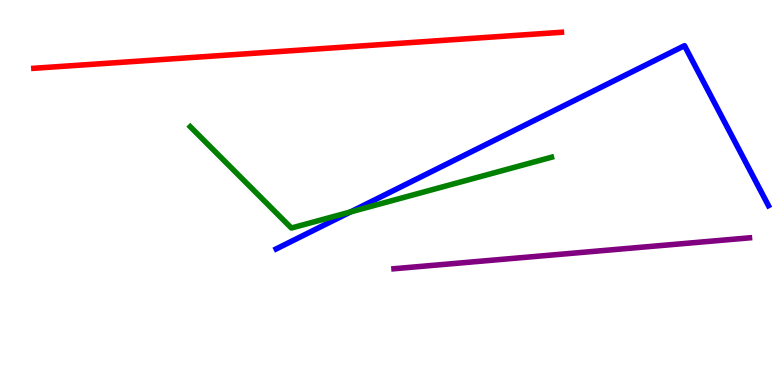[{'lines': ['blue', 'red'], 'intersections': []}, {'lines': ['green', 'red'], 'intersections': []}, {'lines': ['purple', 'red'], 'intersections': []}, {'lines': ['blue', 'green'], 'intersections': [{'x': 4.52, 'y': 4.5}]}, {'lines': ['blue', 'purple'], 'intersections': []}, {'lines': ['green', 'purple'], 'intersections': []}]